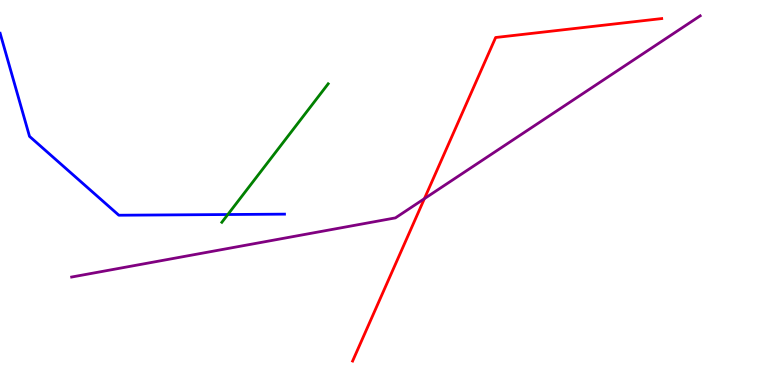[{'lines': ['blue', 'red'], 'intersections': []}, {'lines': ['green', 'red'], 'intersections': []}, {'lines': ['purple', 'red'], 'intersections': [{'x': 5.48, 'y': 4.84}]}, {'lines': ['blue', 'green'], 'intersections': [{'x': 2.94, 'y': 4.43}]}, {'lines': ['blue', 'purple'], 'intersections': []}, {'lines': ['green', 'purple'], 'intersections': []}]